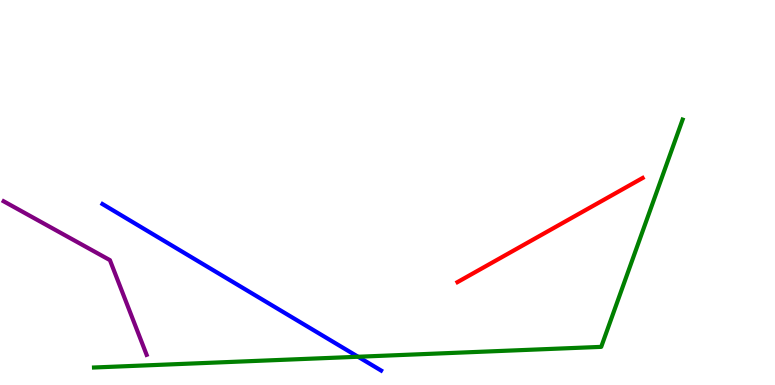[{'lines': ['blue', 'red'], 'intersections': []}, {'lines': ['green', 'red'], 'intersections': []}, {'lines': ['purple', 'red'], 'intersections': []}, {'lines': ['blue', 'green'], 'intersections': [{'x': 4.62, 'y': 0.734}]}, {'lines': ['blue', 'purple'], 'intersections': []}, {'lines': ['green', 'purple'], 'intersections': []}]